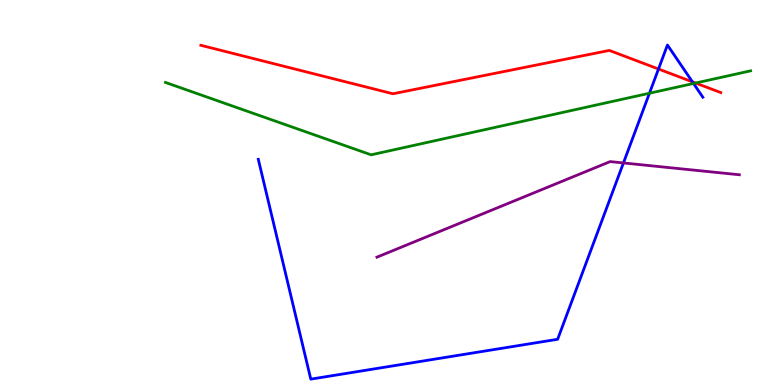[{'lines': ['blue', 'red'], 'intersections': [{'x': 8.5, 'y': 8.21}, {'x': 8.93, 'y': 7.87}]}, {'lines': ['green', 'red'], 'intersections': [{'x': 8.97, 'y': 7.84}]}, {'lines': ['purple', 'red'], 'intersections': []}, {'lines': ['blue', 'green'], 'intersections': [{'x': 8.38, 'y': 7.58}, {'x': 8.95, 'y': 7.83}]}, {'lines': ['blue', 'purple'], 'intersections': [{'x': 8.04, 'y': 5.77}]}, {'lines': ['green', 'purple'], 'intersections': []}]